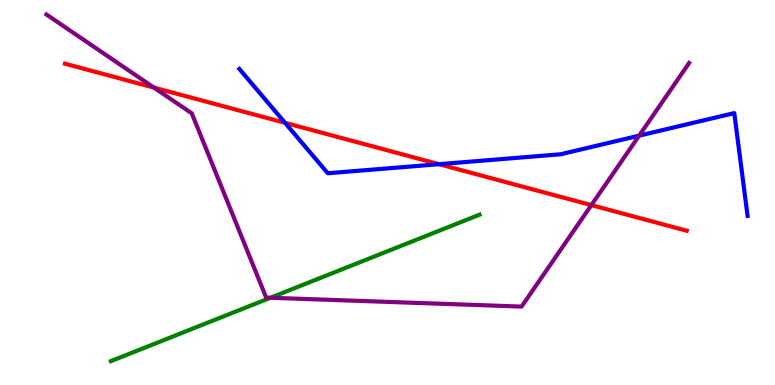[{'lines': ['blue', 'red'], 'intersections': [{'x': 3.68, 'y': 6.81}, {'x': 5.66, 'y': 5.74}]}, {'lines': ['green', 'red'], 'intersections': []}, {'lines': ['purple', 'red'], 'intersections': [{'x': 1.99, 'y': 7.72}, {'x': 7.63, 'y': 4.67}]}, {'lines': ['blue', 'green'], 'intersections': []}, {'lines': ['blue', 'purple'], 'intersections': [{'x': 8.25, 'y': 6.48}]}, {'lines': ['green', 'purple'], 'intersections': [{'x': 3.49, 'y': 2.27}]}]